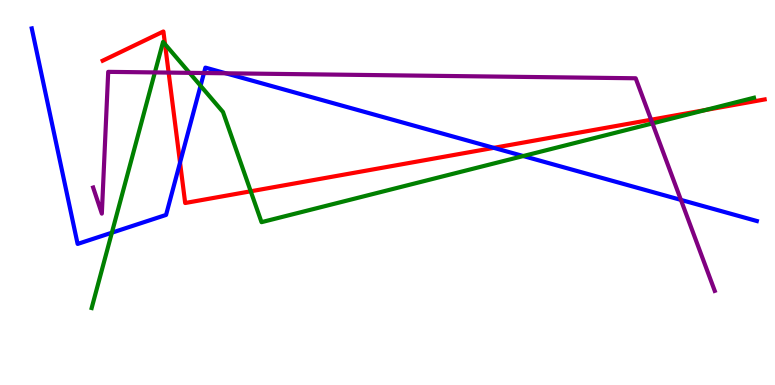[{'lines': ['blue', 'red'], 'intersections': [{'x': 2.32, 'y': 5.78}, {'x': 6.37, 'y': 6.16}]}, {'lines': ['green', 'red'], 'intersections': [{'x': 2.13, 'y': 8.85}, {'x': 3.24, 'y': 5.03}, {'x': 9.1, 'y': 7.14}]}, {'lines': ['purple', 'red'], 'intersections': [{'x': 2.18, 'y': 8.11}, {'x': 8.4, 'y': 6.89}]}, {'lines': ['blue', 'green'], 'intersections': [{'x': 1.44, 'y': 3.96}, {'x': 2.59, 'y': 7.77}, {'x': 6.75, 'y': 5.95}]}, {'lines': ['blue', 'purple'], 'intersections': [{'x': 2.63, 'y': 8.1}, {'x': 2.91, 'y': 8.1}, {'x': 8.79, 'y': 4.81}]}, {'lines': ['green', 'purple'], 'intersections': [{'x': 2.0, 'y': 8.12}, {'x': 2.45, 'y': 8.11}, {'x': 8.42, 'y': 6.79}]}]